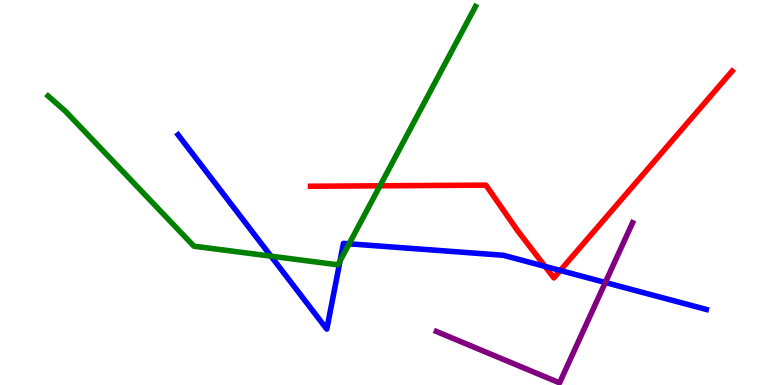[{'lines': ['blue', 'red'], 'intersections': [{'x': 7.03, 'y': 3.08}, {'x': 7.23, 'y': 2.97}]}, {'lines': ['green', 'red'], 'intersections': [{'x': 4.9, 'y': 5.17}]}, {'lines': ['purple', 'red'], 'intersections': []}, {'lines': ['blue', 'green'], 'intersections': [{'x': 3.5, 'y': 3.35}, {'x': 4.39, 'y': 3.23}, {'x': 4.5, 'y': 3.67}]}, {'lines': ['blue', 'purple'], 'intersections': [{'x': 7.81, 'y': 2.66}]}, {'lines': ['green', 'purple'], 'intersections': []}]